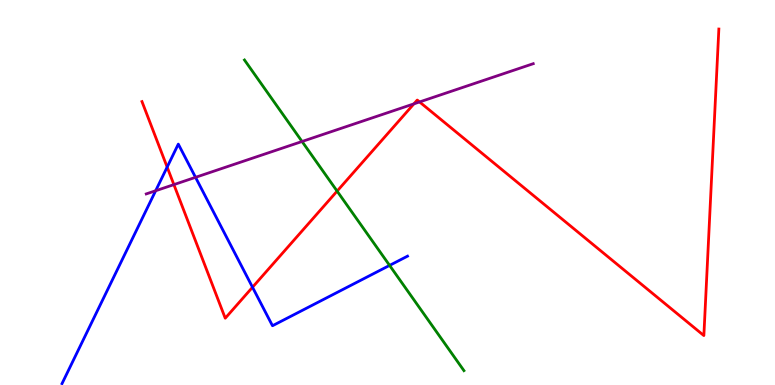[{'lines': ['blue', 'red'], 'intersections': [{'x': 2.16, 'y': 5.66}, {'x': 3.26, 'y': 2.54}]}, {'lines': ['green', 'red'], 'intersections': [{'x': 4.35, 'y': 5.04}]}, {'lines': ['purple', 'red'], 'intersections': [{'x': 2.24, 'y': 5.2}, {'x': 5.34, 'y': 7.3}, {'x': 5.41, 'y': 7.35}]}, {'lines': ['blue', 'green'], 'intersections': [{'x': 5.03, 'y': 3.11}]}, {'lines': ['blue', 'purple'], 'intersections': [{'x': 2.01, 'y': 5.05}, {'x': 2.52, 'y': 5.39}]}, {'lines': ['green', 'purple'], 'intersections': [{'x': 3.9, 'y': 6.32}]}]